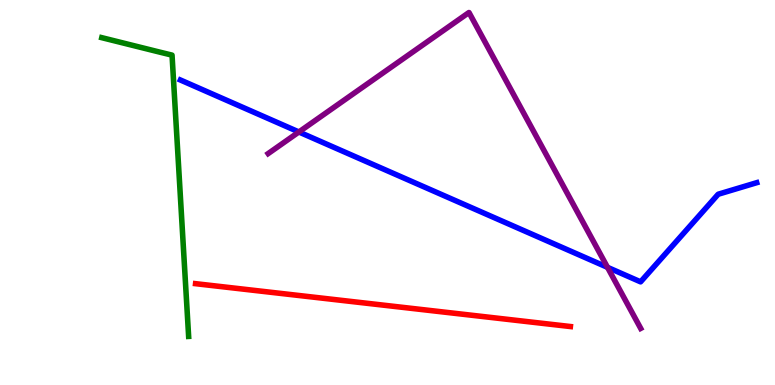[{'lines': ['blue', 'red'], 'intersections': []}, {'lines': ['green', 'red'], 'intersections': []}, {'lines': ['purple', 'red'], 'intersections': []}, {'lines': ['blue', 'green'], 'intersections': []}, {'lines': ['blue', 'purple'], 'intersections': [{'x': 3.86, 'y': 6.57}, {'x': 7.84, 'y': 3.06}]}, {'lines': ['green', 'purple'], 'intersections': []}]